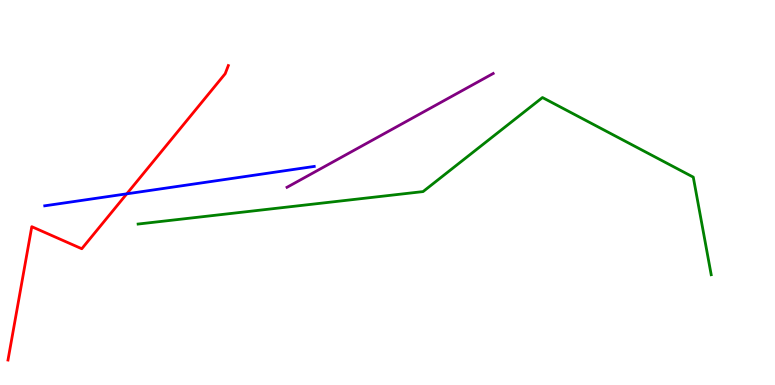[{'lines': ['blue', 'red'], 'intersections': [{'x': 1.64, 'y': 4.97}]}, {'lines': ['green', 'red'], 'intersections': []}, {'lines': ['purple', 'red'], 'intersections': []}, {'lines': ['blue', 'green'], 'intersections': []}, {'lines': ['blue', 'purple'], 'intersections': []}, {'lines': ['green', 'purple'], 'intersections': []}]